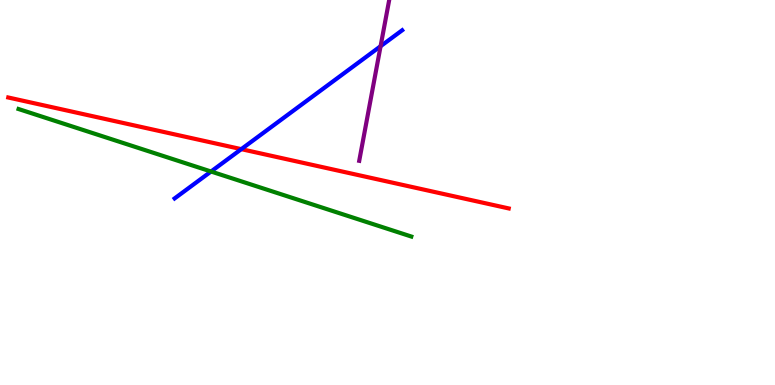[{'lines': ['blue', 'red'], 'intersections': [{'x': 3.11, 'y': 6.13}]}, {'lines': ['green', 'red'], 'intersections': []}, {'lines': ['purple', 'red'], 'intersections': []}, {'lines': ['blue', 'green'], 'intersections': [{'x': 2.72, 'y': 5.55}]}, {'lines': ['blue', 'purple'], 'intersections': [{'x': 4.91, 'y': 8.8}]}, {'lines': ['green', 'purple'], 'intersections': []}]